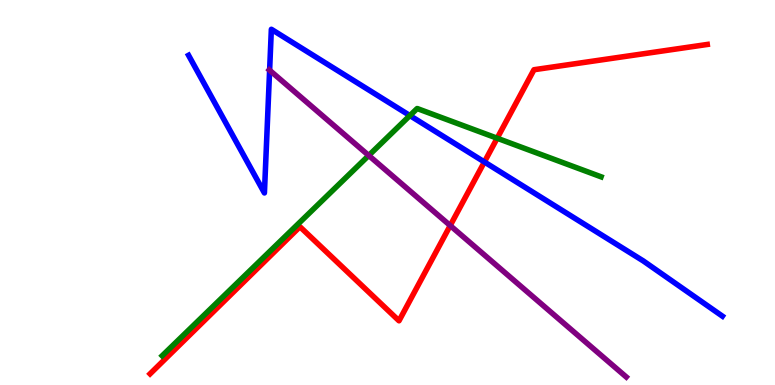[{'lines': ['blue', 'red'], 'intersections': [{'x': 6.25, 'y': 5.79}]}, {'lines': ['green', 'red'], 'intersections': [{'x': 6.41, 'y': 6.41}]}, {'lines': ['purple', 'red'], 'intersections': [{'x': 5.81, 'y': 4.14}]}, {'lines': ['blue', 'green'], 'intersections': [{'x': 5.29, 'y': 7.0}]}, {'lines': ['blue', 'purple'], 'intersections': [{'x': 3.48, 'y': 8.18}]}, {'lines': ['green', 'purple'], 'intersections': [{'x': 4.76, 'y': 5.96}]}]